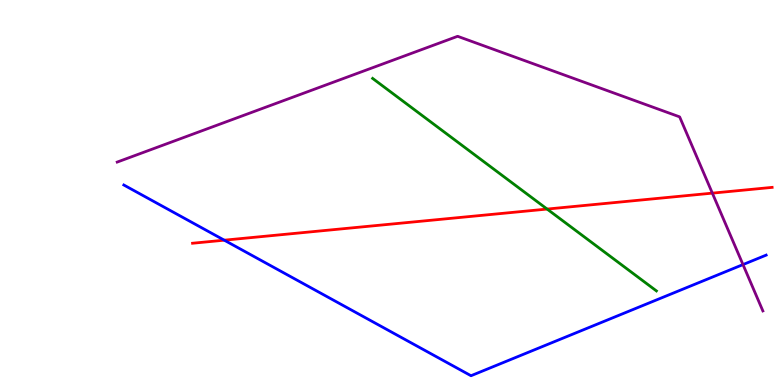[{'lines': ['blue', 'red'], 'intersections': [{'x': 2.89, 'y': 3.76}]}, {'lines': ['green', 'red'], 'intersections': [{'x': 7.06, 'y': 4.57}]}, {'lines': ['purple', 'red'], 'intersections': [{'x': 9.19, 'y': 4.98}]}, {'lines': ['blue', 'green'], 'intersections': []}, {'lines': ['blue', 'purple'], 'intersections': [{'x': 9.59, 'y': 3.13}]}, {'lines': ['green', 'purple'], 'intersections': []}]